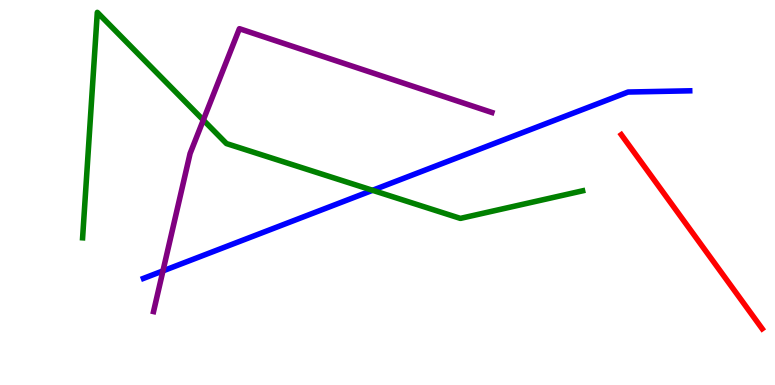[{'lines': ['blue', 'red'], 'intersections': []}, {'lines': ['green', 'red'], 'intersections': []}, {'lines': ['purple', 'red'], 'intersections': []}, {'lines': ['blue', 'green'], 'intersections': [{'x': 4.81, 'y': 5.06}]}, {'lines': ['blue', 'purple'], 'intersections': [{'x': 2.1, 'y': 2.96}]}, {'lines': ['green', 'purple'], 'intersections': [{'x': 2.62, 'y': 6.88}]}]